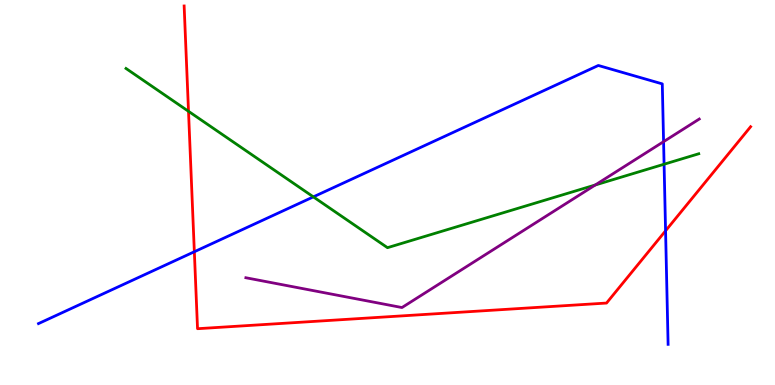[{'lines': ['blue', 'red'], 'intersections': [{'x': 2.51, 'y': 3.46}, {'x': 8.59, 'y': 4.01}]}, {'lines': ['green', 'red'], 'intersections': [{'x': 2.43, 'y': 7.11}]}, {'lines': ['purple', 'red'], 'intersections': []}, {'lines': ['blue', 'green'], 'intersections': [{'x': 4.04, 'y': 4.89}, {'x': 8.57, 'y': 5.73}]}, {'lines': ['blue', 'purple'], 'intersections': [{'x': 8.56, 'y': 6.32}]}, {'lines': ['green', 'purple'], 'intersections': [{'x': 7.68, 'y': 5.19}]}]